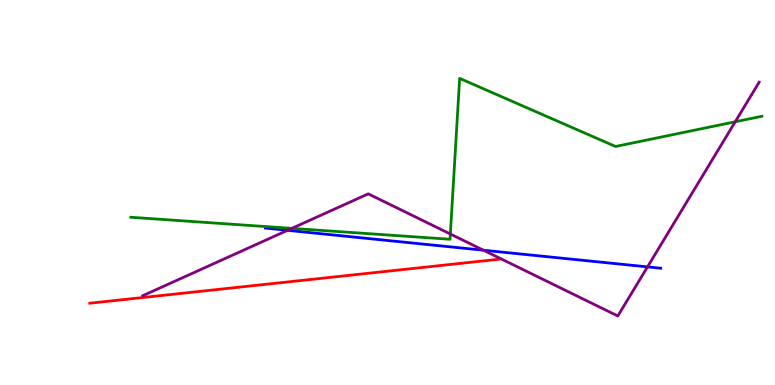[{'lines': ['blue', 'red'], 'intersections': []}, {'lines': ['green', 'red'], 'intersections': []}, {'lines': ['purple', 'red'], 'intersections': []}, {'lines': ['blue', 'green'], 'intersections': []}, {'lines': ['blue', 'purple'], 'intersections': [{'x': 3.71, 'y': 4.02}, {'x': 6.24, 'y': 3.5}, {'x': 8.35, 'y': 3.07}]}, {'lines': ['green', 'purple'], 'intersections': [{'x': 3.77, 'y': 4.07}, {'x': 5.81, 'y': 3.92}, {'x': 9.49, 'y': 6.84}]}]